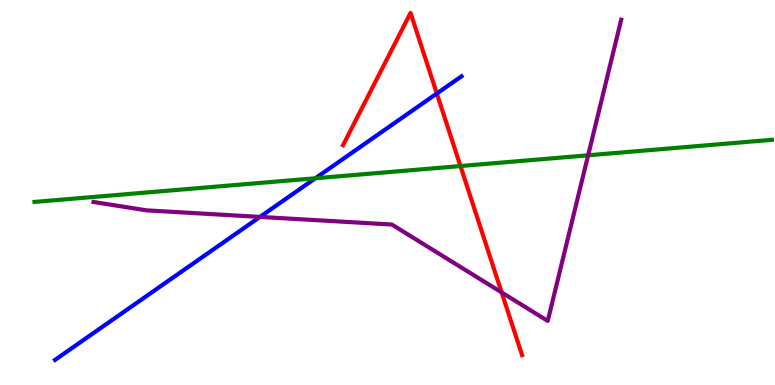[{'lines': ['blue', 'red'], 'intersections': [{'x': 5.64, 'y': 7.57}]}, {'lines': ['green', 'red'], 'intersections': [{'x': 5.94, 'y': 5.69}]}, {'lines': ['purple', 'red'], 'intersections': [{'x': 6.47, 'y': 2.4}]}, {'lines': ['blue', 'green'], 'intersections': [{'x': 4.07, 'y': 5.37}]}, {'lines': ['blue', 'purple'], 'intersections': [{'x': 3.35, 'y': 4.37}]}, {'lines': ['green', 'purple'], 'intersections': [{'x': 7.59, 'y': 5.97}]}]